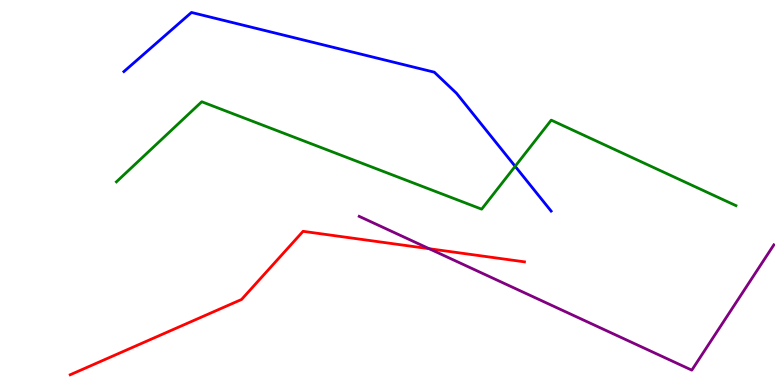[{'lines': ['blue', 'red'], 'intersections': []}, {'lines': ['green', 'red'], 'intersections': []}, {'lines': ['purple', 'red'], 'intersections': [{'x': 5.54, 'y': 3.54}]}, {'lines': ['blue', 'green'], 'intersections': [{'x': 6.65, 'y': 5.68}]}, {'lines': ['blue', 'purple'], 'intersections': []}, {'lines': ['green', 'purple'], 'intersections': []}]